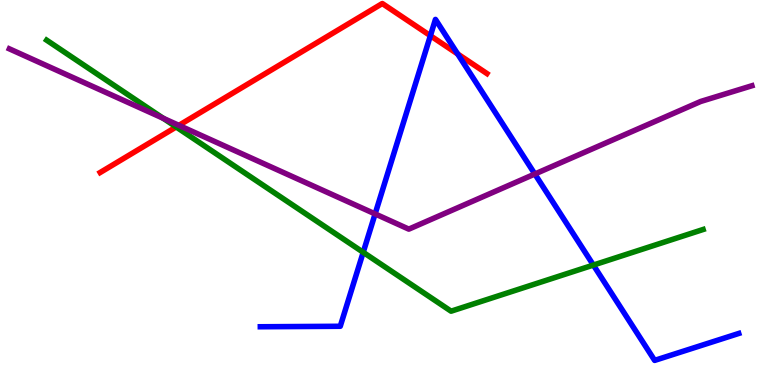[{'lines': ['blue', 'red'], 'intersections': [{'x': 5.55, 'y': 9.07}, {'x': 5.91, 'y': 8.6}]}, {'lines': ['green', 'red'], 'intersections': [{'x': 2.27, 'y': 6.7}]}, {'lines': ['purple', 'red'], 'intersections': [{'x': 2.31, 'y': 6.74}]}, {'lines': ['blue', 'green'], 'intersections': [{'x': 4.69, 'y': 3.45}, {'x': 7.66, 'y': 3.12}]}, {'lines': ['blue', 'purple'], 'intersections': [{'x': 4.84, 'y': 4.44}, {'x': 6.9, 'y': 5.48}]}, {'lines': ['green', 'purple'], 'intersections': [{'x': 2.11, 'y': 6.93}]}]